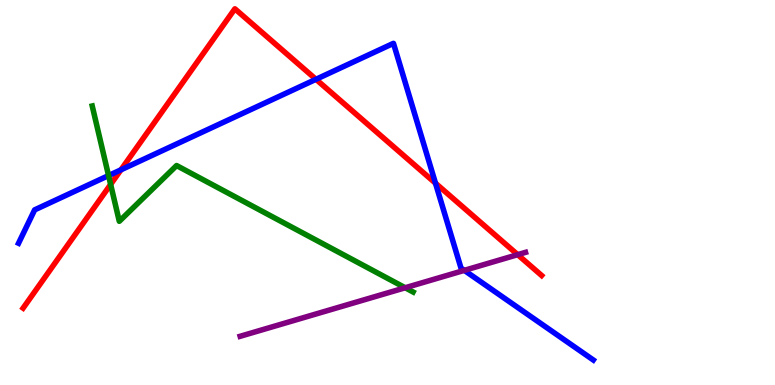[{'lines': ['blue', 'red'], 'intersections': [{'x': 1.56, 'y': 5.59}, {'x': 4.08, 'y': 7.94}, {'x': 5.62, 'y': 5.24}]}, {'lines': ['green', 'red'], 'intersections': [{'x': 1.43, 'y': 5.21}]}, {'lines': ['purple', 'red'], 'intersections': [{'x': 6.68, 'y': 3.39}]}, {'lines': ['blue', 'green'], 'intersections': [{'x': 1.4, 'y': 5.44}]}, {'lines': ['blue', 'purple'], 'intersections': [{'x': 5.99, 'y': 2.98}]}, {'lines': ['green', 'purple'], 'intersections': [{'x': 5.23, 'y': 2.53}]}]